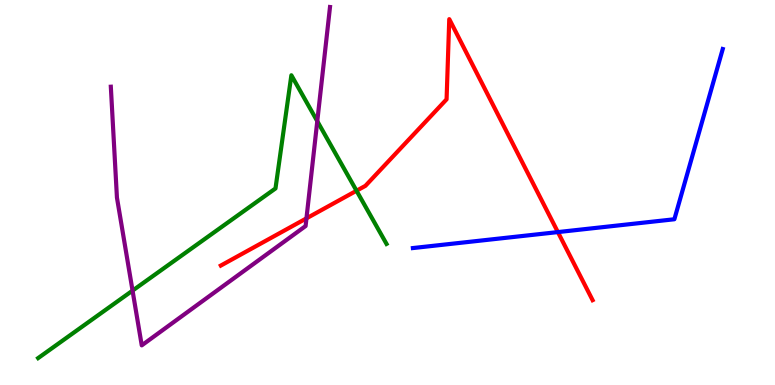[{'lines': ['blue', 'red'], 'intersections': [{'x': 7.2, 'y': 3.97}]}, {'lines': ['green', 'red'], 'intersections': [{'x': 4.6, 'y': 5.05}]}, {'lines': ['purple', 'red'], 'intersections': [{'x': 3.95, 'y': 4.33}]}, {'lines': ['blue', 'green'], 'intersections': []}, {'lines': ['blue', 'purple'], 'intersections': []}, {'lines': ['green', 'purple'], 'intersections': [{'x': 1.71, 'y': 2.45}, {'x': 4.09, 'y': 6.85}]}]